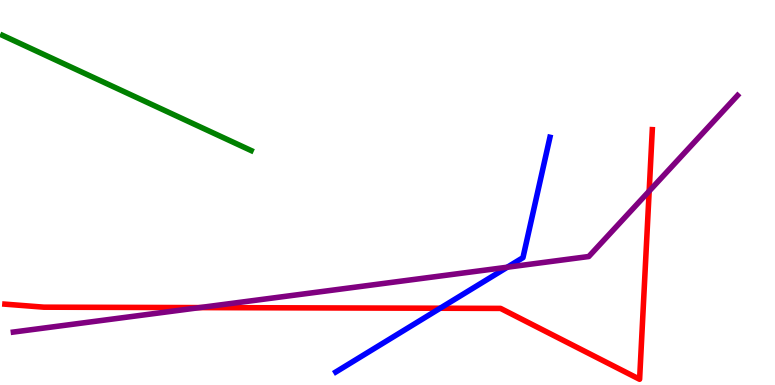[{'lines': ['blue', 'red'], 'intersections': [{'x': 5.68, 'y': 1.99}]}, {'lines': ['green', 'red'], 'intersections': []}, {'lines': ['purple', 'red'], 'intersections': [{'x': 2.58, 'y': 2.01}, {'x': 8.38, 'y': 5.04}]}, {'lines': ['blue', 'green'], 'intersections': []}, {'lines': ['blue', 'purple'], 'intersections': [{'x': 6.55, 'y': 3.06}]}, {'lines': ['green', 'purple'], 'intersections': []}]